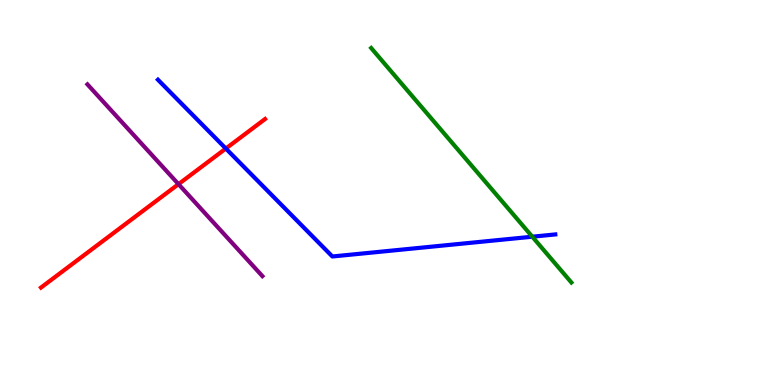[{'lines': ['blue', 'red'], 'intersections': [{'x': 2.91, 'y': 6.14}]}, {'lines': ['green', 'red'], 'intersections': []}, {'lines': ['purple', 'red'], 'intersections': [{'x': 2.3, 'y': 5.22}]}, {'lines': ['blue', 'green'], 'intersections': [{'x': 6.87, 'y': 3.85}]}, {'lines': ['blue', 'purple'], 'intersections': []}, {'lines': ['green', 'purple'], 'intersections': []}]